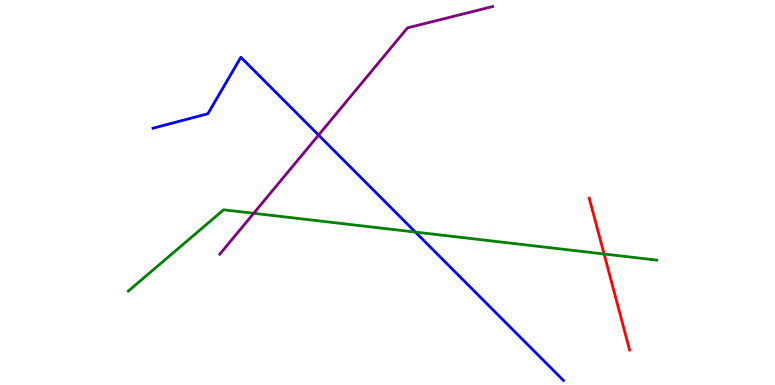[{'lines': ['blue', 'red'], 'intersections': []}, {'lines': ['green', 'red'], 'intersections': [{'x': 7.79, 'y': 3.4}]}, {'lines': ['purple', 'red'], 'intersections': []}, {'lines': ['blue', 'green'], 'intersections': [{'x': 5.36, 'y': 3.97}]}, {'lines': ['blue', 'purple'], 'intersections': [{'x': 4.11, 'y': 6.49}]}, {'lines': ['green', 'purple'], 'intersections': [{'x': 3.27, 'y': 4.46}]}]